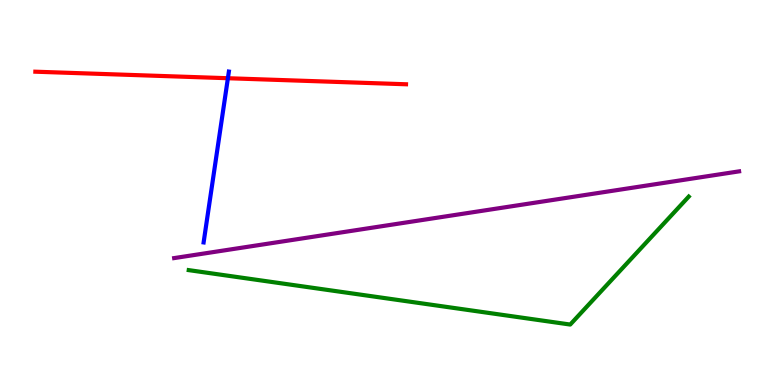[{'lines': ['blue', 'red'], 'intersections': [{'x': 2.94, 'y': 7.97}]}, {'lines': ['green', 'red'], 'intersections': []}, {'lines': ['purple', 'red'], 'intersections': []}, {'lines': ['blue', 'green'], 'intersections': []}, {'lines': ['blue', 'purple'], 'intersections': []}, {'lines': ['green', 'purple'], 'intersections': []}]